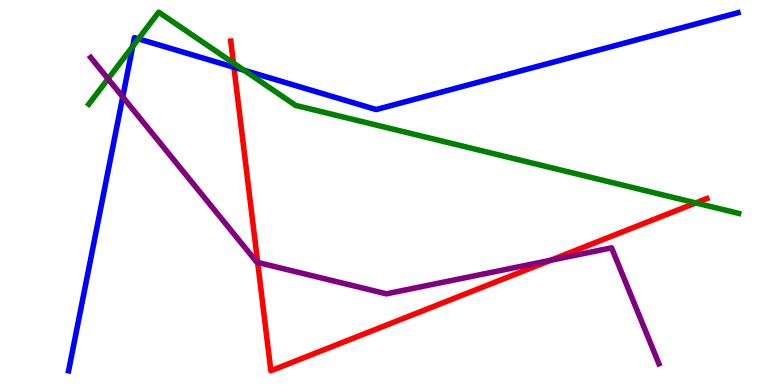[{'lines': ['blue', 'red'], 'intersections': [{'x': 3.02, 'y': 8.25}]}, {'lines': ['green', 'red'], 'intersections': [{'x': 3.01, 'y': 8.36}, {'x': 8.98, 'y': 4.73}]}, {'lines': ['purple', 'red'], 'intersections': [{'x': 3.32, 'y': 3.18}, {'x': 7.1, 'y': 3.24}]}, {'lines': ['blue', 'green'], 'intersections': [{'x': 1.71, 'y': 8.79}, {'x': 1.79, 'y': 8.99}, {'x': 3.15, 'y': 8.18}]}, {'lines': ['blue', 'purple'], 'intersections': [{'x': 1.58, 'y': 7.48}]}, {'lines': ['green', 'purple'], 'intersections': [{'x': 1.39, 'y': 7.95}]}]